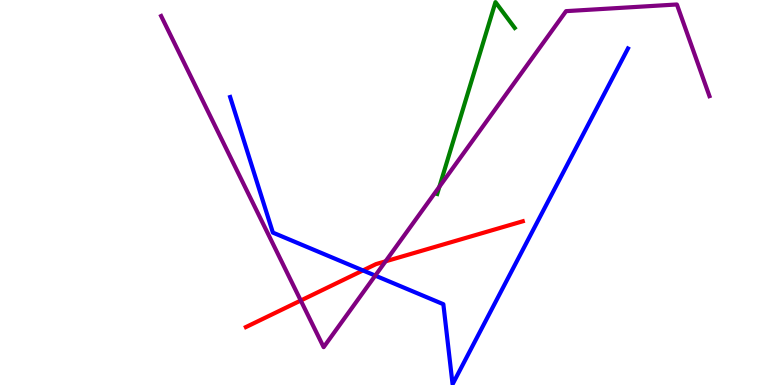[{'lines': ['blue', 'red'], 'intersections': [{'x': 4.68, 'y': 2.98}]}, {'lines': ['green', 'red'], 'intersections': []}, {'lines': ['purple', 'red'], 'intersections': [{'x': 3.88, 'y': 2.19}, {'x': 4.98, 'y': 3.21}]}, {'lines': ['blue', 'green'], 'intersections': []}, {'lines': ['blue', 'purple'], 'intersections': [{'x': 4.84, 'y': 2.84}]}, {'lines': ['green', 'purple'], 'intersections': [{'x': 5.67, 'y': 5.15}]}]